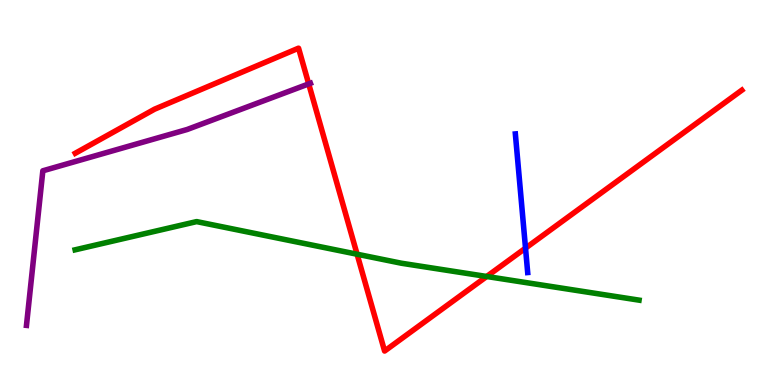[{'lines': ['blue', 'red'], 'intersections': [{'x': 6.78, 'y': 3.55}]}, {'lines': ['green', 'red'], 'intersections': [{'x': 4.61, 'y': 3.4}, {'x': 6.28, 'y': 2.82}]}, {'lines': ['purple', 'red'], 'intersections': [{'x': 3.98, 'y': 7.82}]}, {'lines': ['blue', 'green'], 'intersections': []}, {'lines': ['blue', 'purple'], 'intersections': []}, {'lines': ['green', 'purple'], 'intersections': []}]